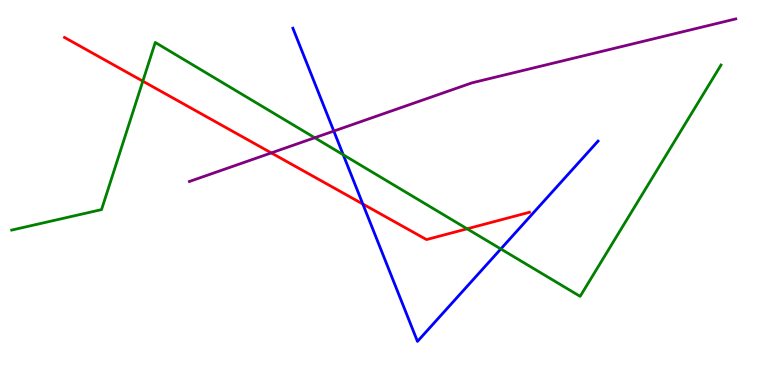[{'lines': ['blue', 'red'], 'intersections': [{'x': 4.68, 'y': 4.7}]}, {'lines': ['green', 'red'], 'intersections': [{'x': 1.84, 'y': 7.89}, {'x': 6.03, 'y': 4.06}]}, {'lines': ['purple', 'red'], 'intersections': [{'x': 3.5, 'y': 6.03}]}, {'lines': ['blue', 'green'], 'intersections': [{'x': 4.43, 'y': 5.98}, {'x': 6.46, 'y': 3.53}]}, {'lines': ['blue', 'purple'], 'intersections': [{'x': 4.31, 'y': 6.6}]}, {'lines': ['green', 'purple'], 'intersections': [{'x': 4.06, 'y': 6.42}]}]